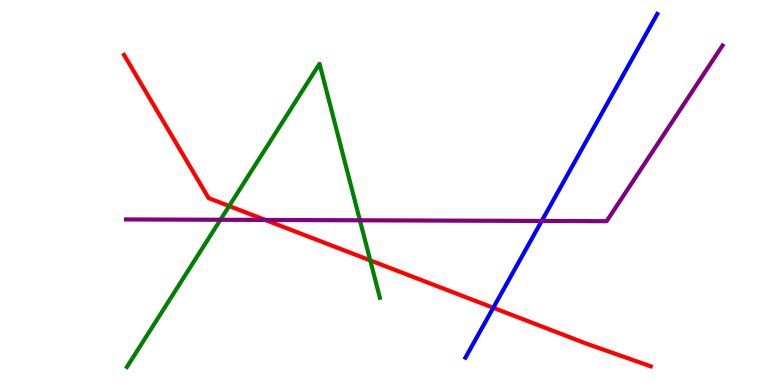[{'lines': ['blue', 'red'], 'intersections': [{'x': 6.36, 'y': 2.01}]}, {'lines': ['green', 'red'], 'intersections': [{'x': 2.96, 'y': 4.65}, {'x': 4.78, 'y': 3.24}]}, {'lines': ['purple', 'red'], 'intersections': [{'x': 3.42, 'y': 4.29}]}, {'lines': ['blue', 'green'], 'intersections': []}, {'lines': ['blue', 'purple'], 'intersections': [{'x': 6.99, 'y': 4.26}]}, {'lines': ['green', 'purple'], 'intersections': [{'x': 2.84, 'y': 4.29}, {'x': 4.64, 'y': 4.28}]}]